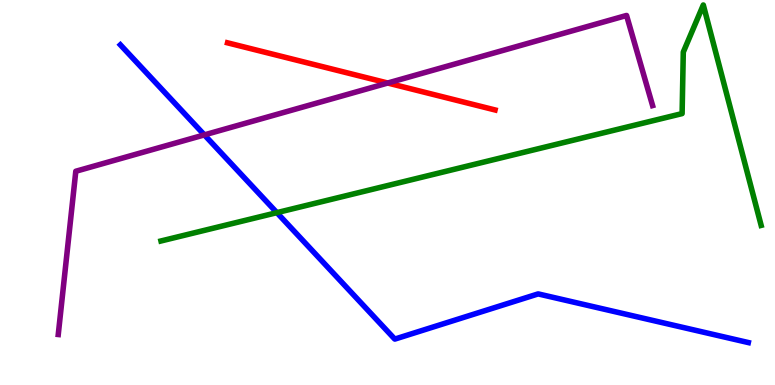[{'lines': ['blue', 'red'], 'intersections': []}, {'lines': ['green', 'red'], 'intersections': []}, {'lines': ['purple', 'red'], 'intersections': [{'x': 5.0, 'y': 7.84}]}, {'lines': ['blue', 'green'], 'intersections': [{'x': 3.57, 'y': 4.48}]}, {'lines': ['blue', 'purple'], 'intersections': [{'x': 2.64, 'y': 6.5}]}, {'lines': ['green', 'purple'], 'intersections': []}]